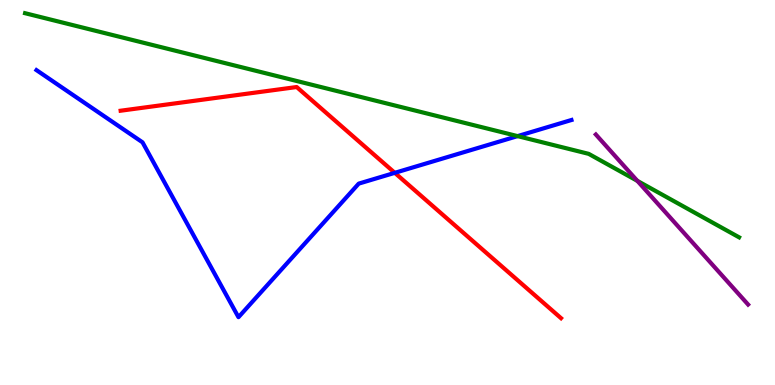[{'lines': ['blue', 'red'], 'intersections': [{'x': 5.09, 'y': 5.51}]}, {'lines': ['green', 'red'], 'intersections': []}, {'lines': ['purple', 'red'], 'intersections': []}, {'lines': ['blue', 'green'], 'intersections': [{'x': 6.68, 'y': 6.46}]}, {'lines': ['blue', 'purple'], 'intersections': []}, {'lines': ['green', 'purple'], 'intersections': [{'x': 8.22, 'y': 5.3}]}]